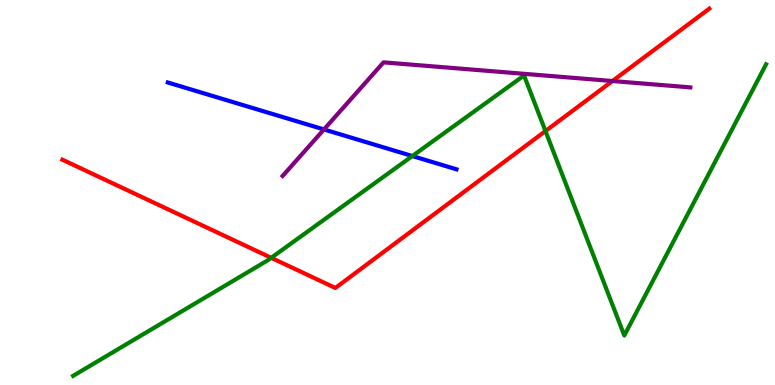[{'lines': ['blue', 'red'], 'intersections': []}, {'lines': ['green', 'red'], 'intersections': [{'x': 3.5, 'y': 3.3}, {'x': 7.04, 'y': 6.6}]}, {'lines': ['purple', 'red'], 'intersections': [{'x': 7.9, 'y': 7.9}]}, {'lines': ['blue', 'green'], 'intersections': [{'x': 5.32, 'y': 5.95}]}, {'lines': ['blue', 'purple'], 'intersections': [{'x': 4.18, 'y': 6.64}]}, {'lines': ['green', 'purple'], 'intersections': []}]